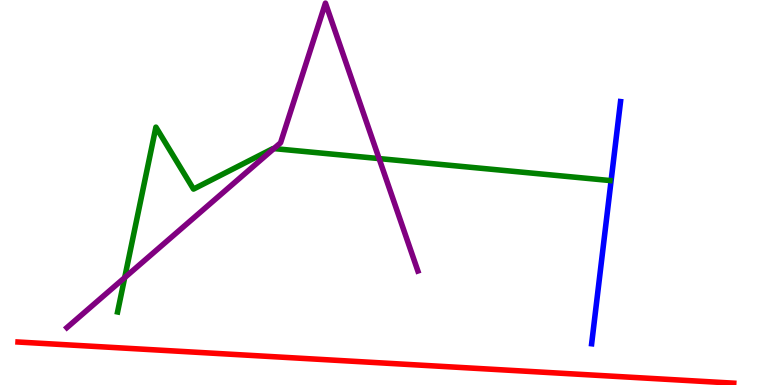[{'lines': ['blue', 'red'], 'intersections': []}, {'lines': ['green', 'red'], 'intersections': []}, {'lines': ['purple', 'red'], 'intersections': []}, {'lines': ['blue', 'green'], 'intersections': []}, {'lines': ['blue', 'purple'], 'intersections': []}, {'lines': ['green', 'purple'], 'intersections': [{'x': 1.61, 'y': 2.79}, {'x': 3.53, 'y': 6.14}, {'x': 4.89, 'y': 5.88}]}]